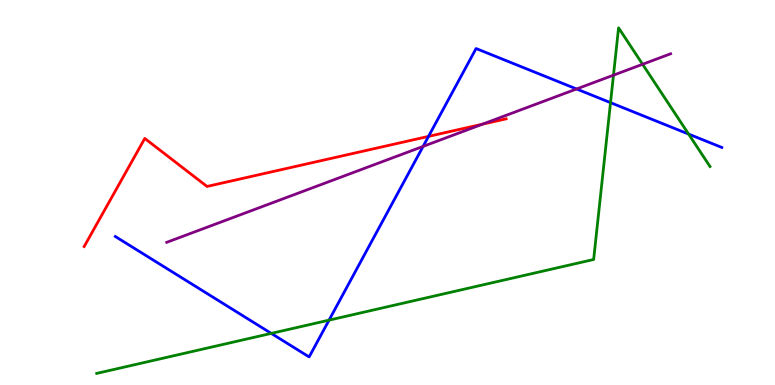[{'lines': ['blue', 'red'], 'intersections': [{'x': 5.53, 'y': 6.46}]}, {'lines': ['green', 'red'], 'intersections': []}, {'lines': ['purple', 'red'], 'intersections': [{'x': 6.23, 'y': 6.77}]}, {'lines': ['blue', 'green'], 'intersections': [{'x': 3.5, 'y': 1.34}, {'x': 4.25, 'y': 1.68}, {'x': 7.88, 'y': 7.33}, {'x': 8.89, 'y': 6.52}]}, {'lines': ['blue', 'purple'], 'intersections': [{'x': 5.46, 'y': 6.2}, {'x': 7.44, 'y': 7.69}]}, {'lines': ['green', 'purple'], 'intersections': [{'x': 7.92, 'y': 8.05}, {'x': 8.29, 'y': 8.33}]}]